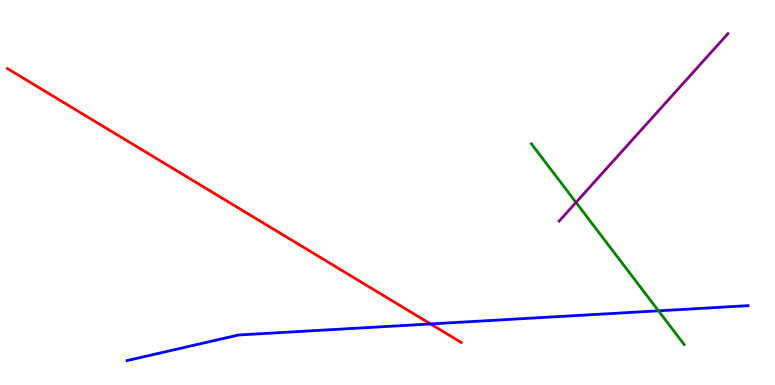[{'lines': ['blue', 'red'], 'intersections': [{'x': 5.56, 'y': 1.59}]}, {'lines': ['green', 'red'], 'intersections': []}, {'lines': ['purple', 'red'], 'intersections': []}, {'lines': ['blue', 'green'], 'intersections': [{'x': 8.5, 'y': 1.93}]}, {'lines': ['blue', 'purple'], 'intersections': []}, {'lines': ['green', 'purple'], 'intersections': [{'x': 7.43, 'y': 4.74}]}]